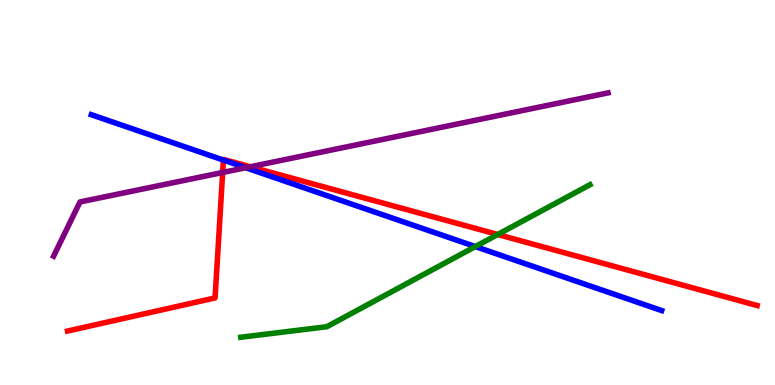[{'lines': ['blue', 'red'], 'intersections': [{'x': 2.88, 'y': 5.84}]}, {'lines': ['green', 'red'], 'intersections': [{'x': 6.42, 'y': 3.91}]}, {'lines': ['purple', 'red'], 'intersections': [{'x': 2.87, 'y': 5.52}, {'x': 3.23, 'y': 5.67}]}, {'lines': ['blue', 'green'], 'intersections': [{'x': 6.13, 'y': 3.6}]}, {'lines': ['blue', 'purple'], 'intersections': [{'x': 3.17, 'y': 5.64}]}, {'lines': ['green', 'purple'], 'intersections': []}]